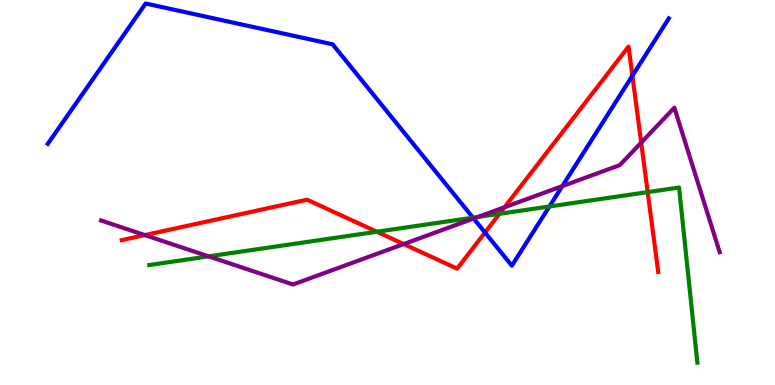[{'lines': ['blue', 'red'], 'intersections': [{'x': 6.26, 'y': 3.96}, {'x': 8.16, 'y': 8.03}]}, {'lines': ['green', 'red'], 'intersections': [{'x': 4.86, 'y': 3.98}, {'x': 6.44, 'y': 4.45}, {'x': 8.36, 'y': 5.01}]}, {'lines': ['purple', 'red'], 'intersections': [{'x': 1.87, 'y': 3.89}, {'x': 5.21, 'y': 3.66}, {'x': 6.51, 'y': 4.62}, {'x': 8.27, 'y': 6.3}]}, {'lines': ['blue', 'green'], 'intersections': [{'x': 6.1, 'y': 4.35}, {'x': 7.09, 'y': 4.64}]}, {'lines': ['blue', 'purple'], 'intersections': [{'x': 6.11, 'y': 4.32}, {'x': 7.26, 'y': 5.17}]}, {'lines': ['green', 'purple'], 'intersections': [{'x': 2.69, 'y': 3.34}, {'x': 6.17, 'y': 4.37}]}]